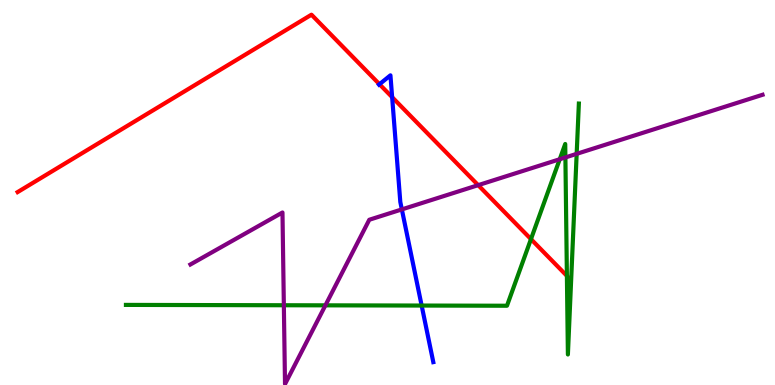[{'lines': ['blue', 'red'], 'intersections': [{'x': 4.9, 'y': 7.81}, {'x': 5.06, 'y': 7.48}]}, {'lines': ['green', 'red'], 'intersections': [{'x': 6.85, 'y': 3.79}, {'x': 7.31, 'y': 2.83}]}, {'lines': ['purple', 'red'], 'intersections': [{'x': 6.17, 'y': 5.19}]}, {'lines': ['blue', 'green'], 'intersections': [{'x': 5.44, 'y': 2.06}]}, {'lines': ['blue', 'purple'], 'intersections': [{'x': 5.19, 'y': 4.56}]}, {'lines': ['green', 'purple'], 'intersections': [{'x': 3.66, 'y': 2.07}, {'x': 4.2, 'y': 2.07}, {'x': 7.22, 'y': 5.86}, {'x': 7.3, 'y': 5.91}, {'x': 7.44, 'y': 6.0}]}]